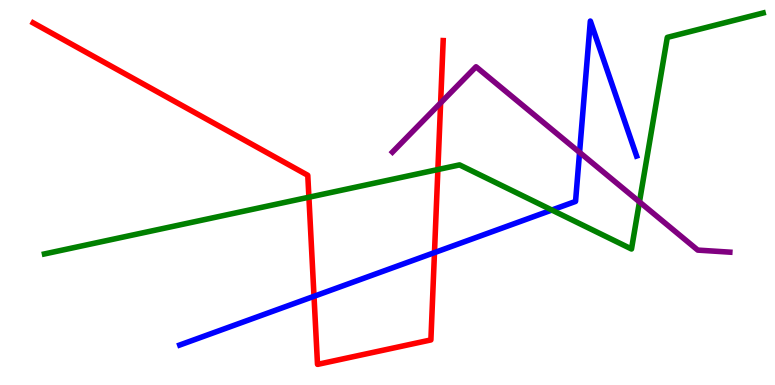[{'lines': ['blue', 'red'], 'intersections': [{'x': 4.05, 'y': 2.3}, {'x': 5.61, 'y': 3.44}]}, {'lines': ['green', 'red'], 'intersections': [{'x': 3.99, 'y': 4.88}, {'x': 5.65, 'y': 5.6}]}, {'lines': ['purple', 'red'], 'intersections': [{'x': 5.69, 'y': 7.33}]}, {'lines': ['blue', 'green'], 'intersections': [{'x': 7.12, 'y': 4.54}]}, {'lines': ['blue', 'purple'], 'intersections': [{'x': 7.48, 'y': 6.04}]}, {'lines': ['green', 'purple'], 'intersections': [{'x': 8.25, 'y': 4.76}]}]